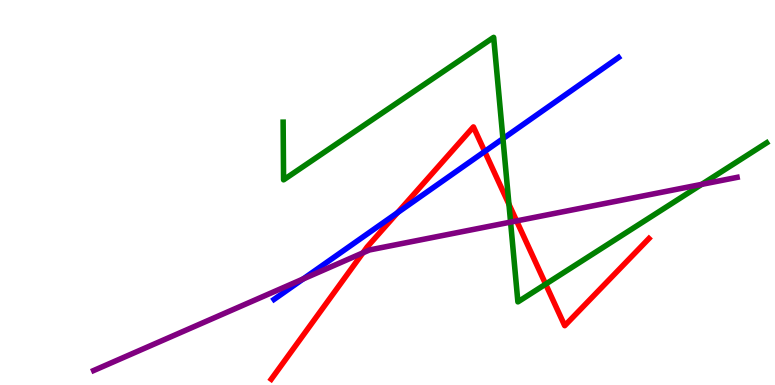[{'lines': ['blue', 'red'], 'intersections': [{'x': 5.13, 'y': 4.47}, {'x': 6.25, 'y': 6.07}]}, {'lines': ['green', 'red'], 'intersections': [{'x': 6.57, 'y': 4.69}, {'x': 7.04, 'y': 2.62}]}, {'lines': ['purple', 'red'], 'intersections': [{'x': 4.68, 'y': 3.43}, {'x': 6.67, 'y': 4.26}]}, {'lines': ['blue', 'green'], 'intersections': [{'x': 6.49, 'y': 6.4}]}, {'lines': ['blue', 'purple'], 'intersections': [{'x': 3.91, 'y': 2.75}]}, {'lines': ['green', 'purple'], 'intersections': [{'x': 6.59, 'y': 4.23}, {'x': 9.05, 'y': 5.21}]}]